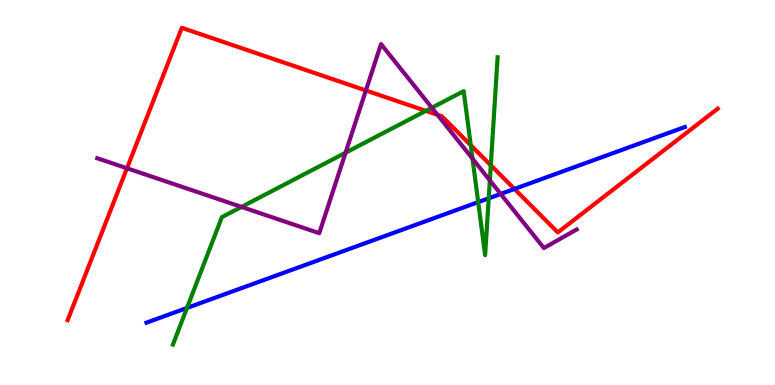[{'lines': ['blue', 'red'], 'intersections': [{'x': 6.64, 'y': 5.09}]}, {'lines': ['green', 'red'], 'intersections': [{'x': 5.49, 'y': 7.12}, {'x': 6.07, 'y': 6.23}, {'x': 6.33, 'y': 5.71}]}, {'lines': ['purple', 'red'], 'intersections': [{'x': 1.64, 'y': 5.63}, {'x': 4.72, 'y': 7.65}, {'x': 5.65, 'y': 7.02}]}, {'lines': ['blue', 'green'], 'intersections': [{'x': 2.41, 'y': 2.0}, {'x': 6.17, 'y': 4.75}, {'x': 6.31, 'y': 4.85}]}, {'lines': ['blue', 'purple'], 'intersections': [{'x': 6.46, 'y': 4.96}]}, {'lines': ['green', 'purple'], 'intersections': [{'x': 3.12, 'y': 4.63}, {'x': 4.46, 'y': 6.03}, {'x': 5.57, 'y': 7.2}, {'x': 6.1, 'y': 5.88}, {'x': 6.32, 'y': 5.31}]}]